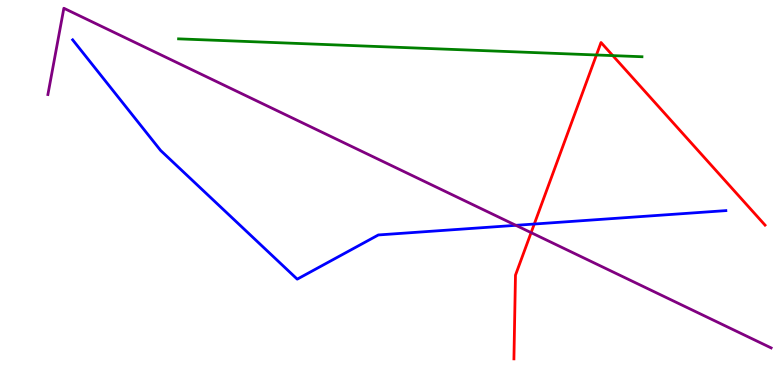[{'lines': ['blue', 'red'], 'intersections': [{'x': 6.89, 'y': 4.18}]}, {'lines': ['green', 'red'], 'intersections': [{'x': 7.7, 'y': 8.57}, {'x': 7.91, 'y': 8.56}]}, {'lines': ['purple', 'red'], 'intersections': [{'x': 6.85, 'y': 3.96}]}, {'lines': ['blue', 'green'], 'intersections': []}, {'lines': ['blue', 'purple'], 'intersections': [{'x': 6.66, 'y': 4.15}]}, {'lines': ['green', 'purple'], 'intersections': []}]